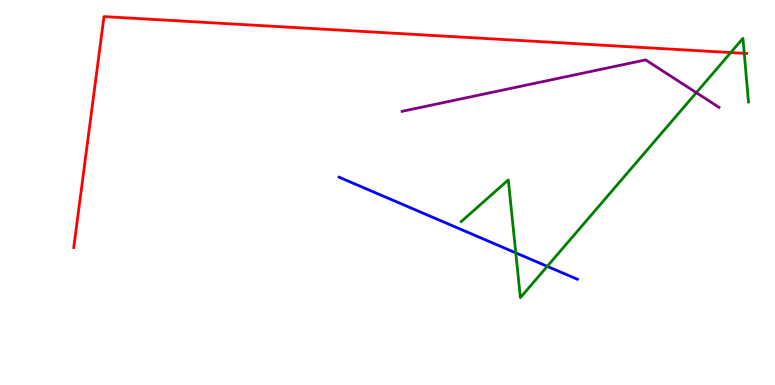[{'lines': ['blue', 'red'], 'intersections': []}, {'lines': ['green', 'red'], 'intersections': [{'x': 9.43, 'y': 8.63}, {'x': 9.6, 'y': 8.61}]}, {'lines': ['purple', 'red'], 'intersections': []}, {'lines': ['blue', 'green'], 'intersections': [{'x': 6.66, 'y': 3.43}, {'x': 7.06, 'y': 3.08}]}, {'lines': ['blue', 'purple'], 'intersections': []}, {'lines': ['green', 'purple'], 'intersections': [{'x': 8.98, 'y': 7.59}]}]